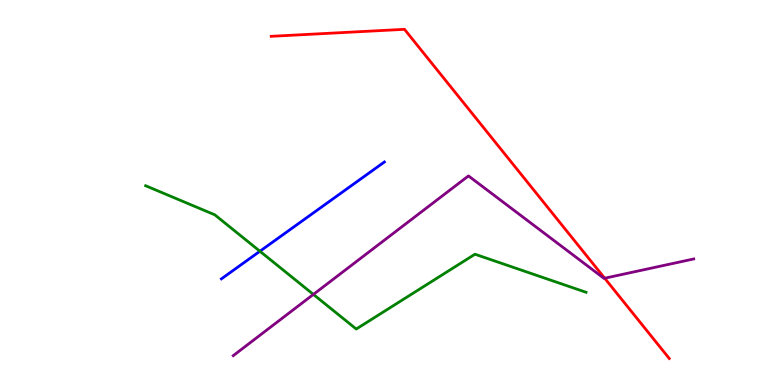[{'lines': ['blue', 'red'], 'intersections': []}, {'lines': ['green', 'red'], 'intersections': []}, {'lines': ['purple', 'red'], 'intersections': [{'x': 7.8, 'y': 2.77}]}, {'lines': ['blue', 'green'], 'intersections': [{'x': 3.35, 'y': 3.47}]}, {'lines': ['blue', 'purple'], 'intersections': []}, {'lines': ['green', 'purple'], 'intersections': [{'x': 4.04, 'y': 2.35}]}]